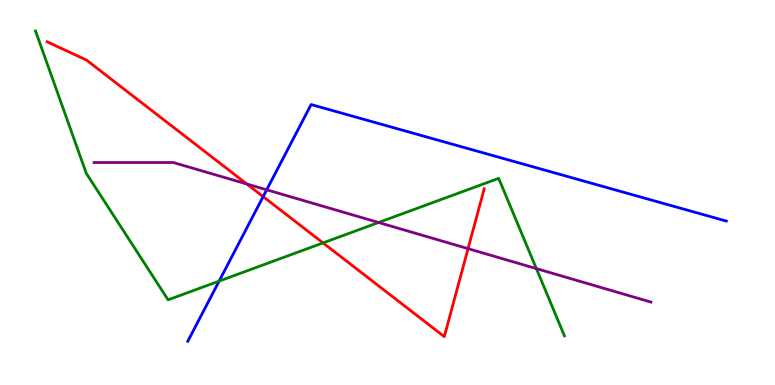[{'lines': ['blue', 'red'], 'intersections': [{'x': 3.4, 'y': 4.89}]}, {'lines': ['green', 'red'], 'intersections': [{'x': 4.17, 'y': 3.69}]}, {'lines': ['purple', 'red'], 'intersections': [{'x': 3.18, 'y': 5.22}, {'x': 6.04, 'y': 3.54}]}, {'lines': ['blue', 'green'], 'intersections': [{'x': 2.83, 'y': 2.7}]}, {'lines': ['blue', 'purple'], 'intersections': [{'x': 3.44, 'y': 5.07}]}, {'lines': ['green', 'purple'], 'intersections': [{'x': 4.88, 'y': 4.22}, {'x': 6.92, 'y': 3.02}]}]